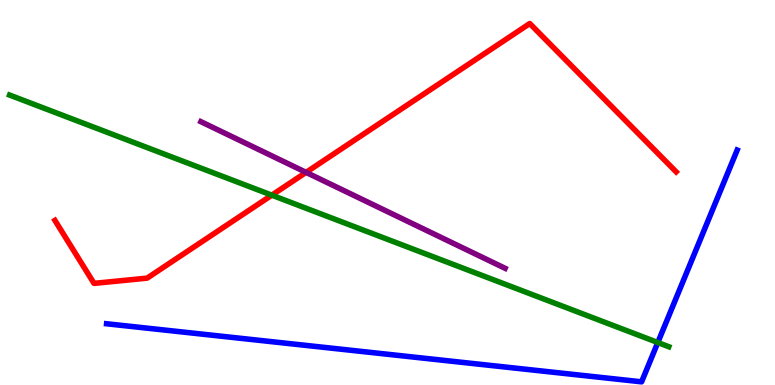[{'lines': ['blue', 'red'], 'intersections': []}, {'lines': ['green', 'red'], 'intersections': [{'x': 3.51, 'y': 4.93}]}, {'lines': ['purple', 'red'], 'intersections': [{'x': 3.95, 'y': 5.52}]}, {'lines': ['blue', 'green'], 'intersections': [{'x': 8.49, 'y': 1.1}]}, {'lines': ['blue', 'purple'], 'intersections': []}, {'lines': ['green', 'purple'], 'intersections': []}]